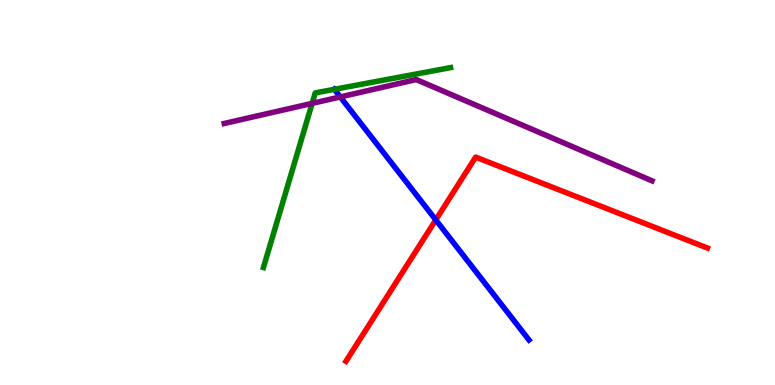[{'lines': ['blue', 'red'], 'intersections': [{'x': 5.62, 'y': 4.29}]}, {'lines': ['green', 'red'], 'intersections': []}, {'lines': ['purple', 'red'], 'intersections': []}, {'lines': ['blue', 'green'], 'intersections': [{'x': 4.31, 'y': 7.68}]}, {'lines': ['blue', 'purple'], 'intersections': [{'x': 4.39, 'y': 7.48}]}, {'lines': ['green', 'purple'], 'intersections': [{'x': 4.03, 'y': 7.32}]}]